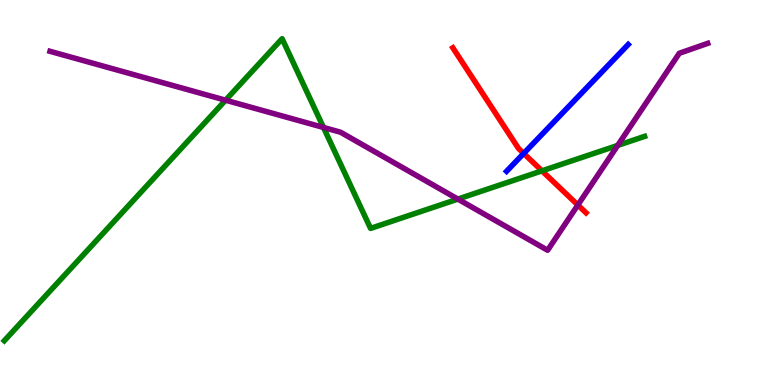[{'lines': ['blue', 'red'], 'intersections': [{'x': 6.76, 'y': 6.01}]}, {'lines': ['green', 'red'], 'intersections': [{'x': 6.99, 'y': 5.56}]}, {'lines': ['purple', 'red'], 'intersections': [{'x': 7.46, 'y': 4.68}]}, {'lines': ['blue', 'green'], 'intersections': []}, {'lines': ['blue', 'purple'], 'intersections': []}, {'lines': ['green', 'purple'], 'intersections': [{'x': 2.91, 'y': 7.4}, {'x': 4.17, 'y': 6.69}, {'x': 5.91, 'y': 4.83}, {'x': 7.97, 'y': 6.22}]}]